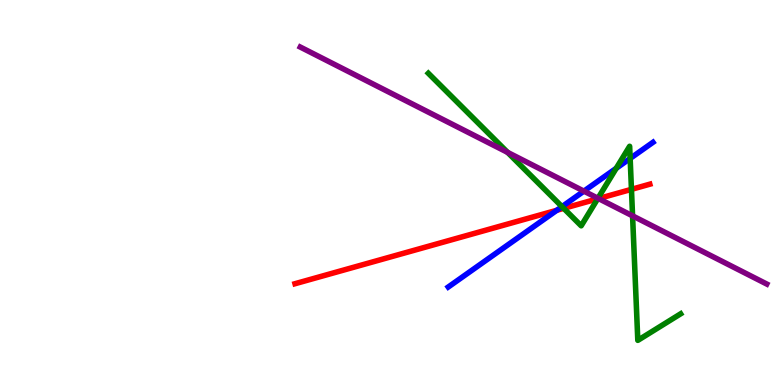[{'lines': ['blue', 'red'], 'intersections': [{'x': 7.18, 'y': 4.54}]}, {'lines': ['green', 'red'], 'intersections': [{'x': 7.27, 'y': 4.59}, {'x': 7.71, 'y': 4.84}, {'x': 8.15, 'y': 5.08}]}, {'lines': ['purple', 'red'], 'intersections': [{'x': 7.72, 'y': 4.84}]}, {'lines': ['blue', 'green'], 'intersections': [{'x': 7.25, 'y': 4.63}, {'x': 7.95, 'y': 5.63}, {'x': 8.13, 'y': 5.88}]}, {'lines': ['blue', 'purple'], 'intersections': [{'x': 7.53, 'y': 5.04}]}, {'lines': ['green', 'purple'], 'intersections': [{'x': 6.55, 'y': 6.04}, {'x': 7.72, 'y': 4.85}, {'x': 8.16, 'y': 4.39}]}]